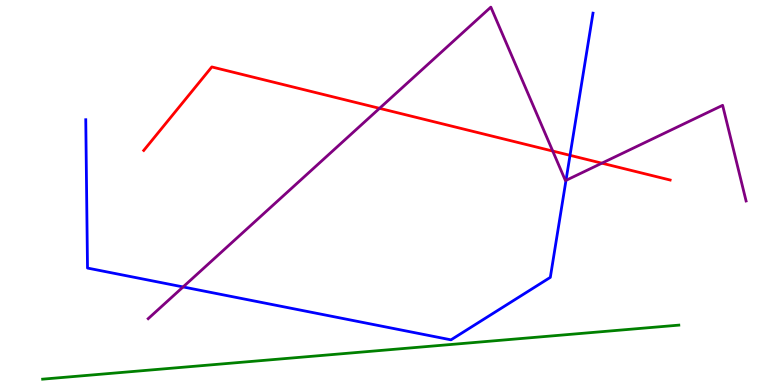[{'lines': ['blue', 'red'], 'intersections': [{'x': 7.36, 'y': 5.97}]}, {'lines': ['green', 'red'], 'intersections': []}, {'lines': ['purple', 'red'], 'intersections': [{'x': 4.9, 'y': 7.19}, {'x': 7.13, 'y': 6.08}, {'x': 7.77, 'y': 5.76}]}, {'lines': ['blue', 'green'], 'intersections': []}, {'lines': ['blue', 'purple'], 'intersections': [{'x': 2.36, 'y': 2.55}, {'x': 7.3, 'y': 5.32}]}, {'lines': ['green', 'purple'], 'intersections': []}]